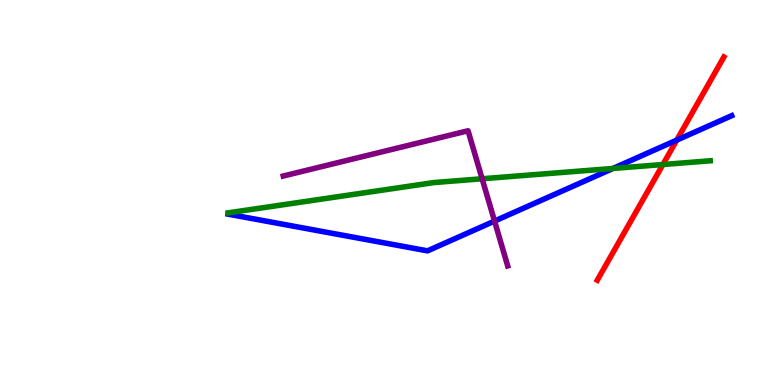[{'lines': ['blue', 'red'], 'intersections': [{'x': 8.73, 'y': 6.36}]}, {'lines': ['green', 'red'], 'intersections': [{'x': 8.55, 'y': 5.73}]}, {'lines': ['purple', 'red'], 'intersections': []}, {'lines': ['blue', 'green'], 'intersections': [{'x': 7.91, 'y': 5.62}]}, {'lines': ['blue', 'purple'], 'intersections': [{'x': 6.38, 'y': 4.26}]}, {'lines': ['green', 'purple'], 'intersections': [{'x': 6.22, 'y': 5.36}]}]